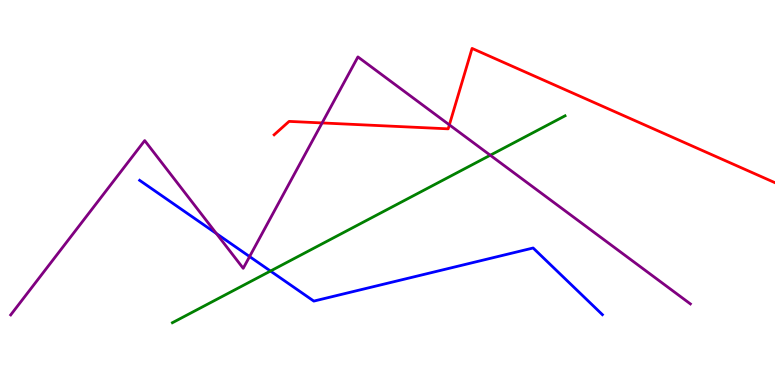[{'lines': ['blue', 'red'], 'intersections': []}, {'lines': ['green', 'red'], 'intersections': []}, {'lines': ['purple', 'red'], 'intersections': [{'x': 4.16, 'y': 6.81}, {'x': 5.8, 'y': 6.76}]}, {'lines': ['blue', 'green'], 'intersections': [{'x': 3.49, 'y': 2.96}]}, {'lines': ['blue', 'purple'], 'intersections': [{'x': 2.79, 'y': 3.93}, {'x': 3.22, 'y': 3.34}]}, {'lines': ['green', 'purple'], 'intersections': [{'x': 6.33, 'y': 5.97}]}]